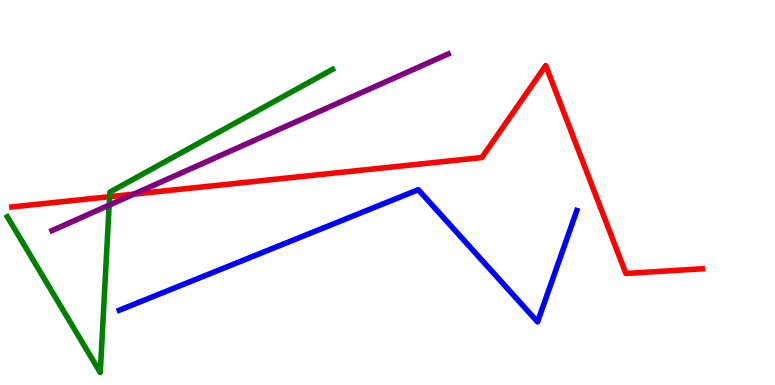[{'lines': ['blue', 'red'], 'intersections': []}, {'lines': ['green', 'red'], 'intersections': [{'x': 1.41, 'y': 4.89}]}, {'lines': ['purple', 'red'], 'intersections': [{'x': 1.73, 'y': 4.96}]}, {'lines': ['blue', 'green'], 'intersections': []}, {'lines': ['blue', 'purple'], 'intersections': []}, {'lines': ['green', 'purple'], 'intersections': [{'x': 1.41, 'y': 4.67}]}]